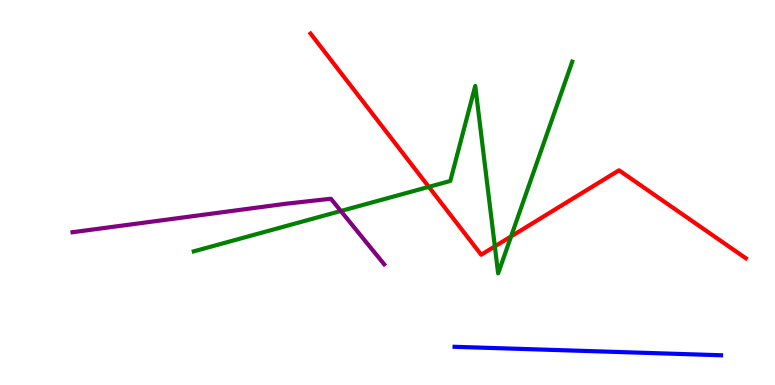[{'lines': ['blue', 'red'], 'intersections': []}, {'lines': ['green', 'red'], 'intersections': [{'x': 5.53, 'y': 5.15}, {'x': 6.39, 'y': 3.6}, {'x': 6.59, 'y': 3.86}]}, {'lines': ['purple', 'red'], 'intersections': []}, {'lines': ['blue', 'green'], 'intersections': []}, {'lines': ['blue', 'purple'], 'intersections': []}, {'lines': ['green', 'purple'], 'intersections': [{'x': 4.4, 'y': 4.52}]}]